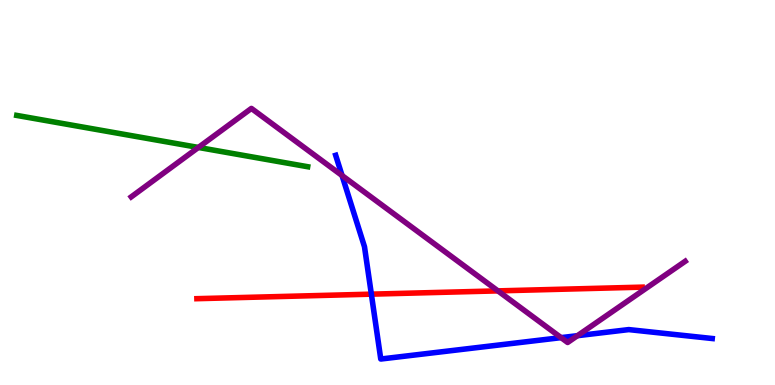[{'lines': ['blue', 'red'], 'intersections': [{'x': 4.79, 'y': 2.36}]}, {'lines': ['green', 'red'], 'intersections': []}, {'lines': ['purple', 'red'], 'intersections': [{'x': 6.42, 'y': 2.44}]}, {'lines': ['blue', 'green'], 'intersections': []}, {'lines': ['blue', 'purple'], 'intersections': [{'x': 4.41, 'y': 5.44}, {'x': 7.24, 'y': 1.23}, {'x': 7.45, 'y': 1.28}]}, {'lines': ['green', 'purple'], 'intersections': [{'x': 2.56, 'y': 6.17}]}]